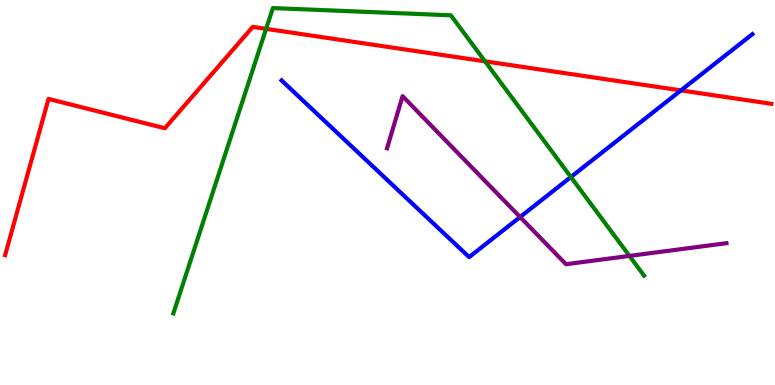[{'lines': ['blue', 'red'], 'intersections': [{'x': 8.79, 'y': 7.65}]}, {'lines': ['green', 'red'], 'intersections': [{'x': 3.43, 'y': 9.25}, {'x': 6.26, 'y': 8.41}]}, {'lines': ['purple', 'red'], 'intersections': []}, {'lines': ['blue', 'green'], 'intersections': [{'x': 7.37, 'y': 5.4}]}, {'lines': ['blue', 'purple'], 'intersections': [{'x': 6.71, 'y': 4.36}]}, {'lines': ['green', 'purple'], 'intersections': [{'x': 8.12, 'y': 3.35}]}]